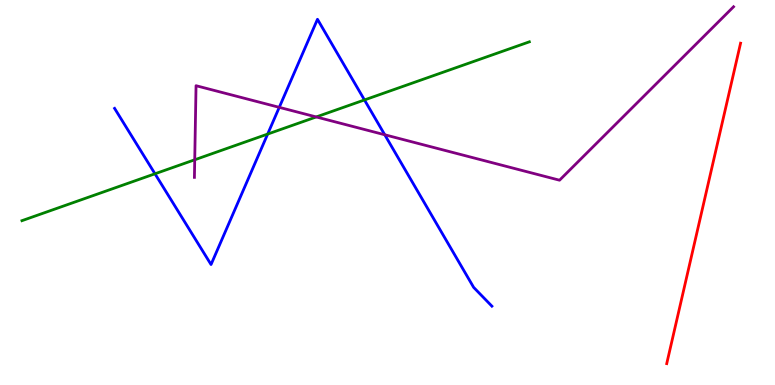[{'lines': ['blue', 'red'], 'intersections': []}, {'lines': ['green', 'red'], 'intersections': []}, {'lines': ['purple', 'red'], 'intersections': []}, {'lines': ['blue', 'green'], 'intersections': [{'x': 2.0, 'y': 5.49}, {'x': 3.45, 'y': 6.52}, {'x': 4.7, 'y': 7.4}]}, {'lines': ['blue', 'purple'], 'intersections': [{'x': 3.6, 'y': 7.21}, {'x': 4.96, 'y': 6.5}]}, {'lines': ['green', 'purple'], 'intersections': [{'x': 2.51, 'y': 5.85}, {'x': 4.08, 'y': 6.96}]}]